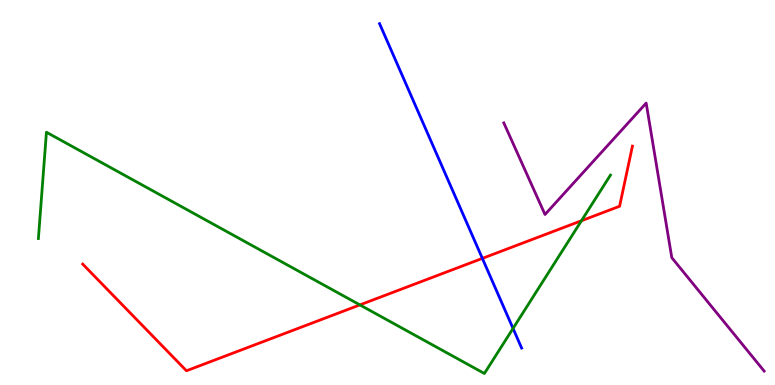[{'lines': ['blue', 'red'], 'intersections': [{'x': 6.22, 'y': 3.29}]}, {'lines': ['green', 'red'], 'intersections': [{'x': 4.64, 'y': 2.08}, {'x': 7.5, 'y': 4.27}]}, {'lines': ['purple', 'red'], 'intersections': []}, {'lines': ['blue', 'green'], 'intersections': [{'x': 6.62, 'y': 1.47}]}, {'lines': ['blue', 'purple'], 'intersections': []}, {'lines': ['green', 'purple'], 'intersections': []}]